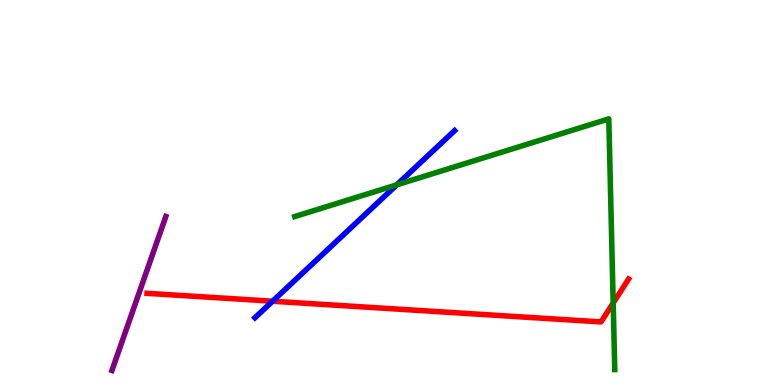[{'lines': ['blue', 'red'], 'intersections': [{'x': 3.52, 'y': 2.18}]}, {'lines': ['green', 'red'], 'intersections': [{'x': 7.91, 'y': 2.13}]}, {'lines': ['purple', 'red'], 'intersections': []}, {'lines': ['blue', 'green'], 'intersections': [{'x': 5.12, 'y': 5.2}]}, {'lines': ['blue', 'purple'], 'intersections': []}, {'lines': ['green', 'purple'], 'intersections': []}]